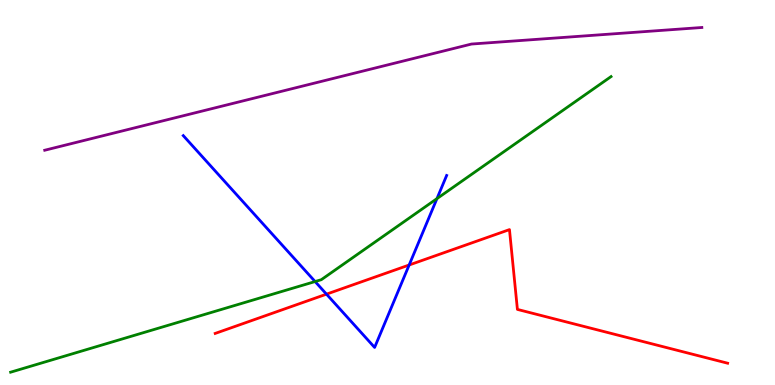[{'lines': ['blue', 'red'], 'intersections': [{'x': 4.21, 'y': 2.36}, {'x': 5.28, 'y': 3.12}]}, {'lines': ['green', 'red'], 'intersections': []}, {'lines': ['purple', 'red'], 'intersections': []}, {'lines': ['blue', 'green'], 'intersections': [{'x': 4.07, 'y': 2.69}, {'x': 5.64, 'y': 4.84}]}, {'lines': ['blue', 'purple'], 'intersections': []}, {'lines': ['green', 'purple'], 'intersections': []}]